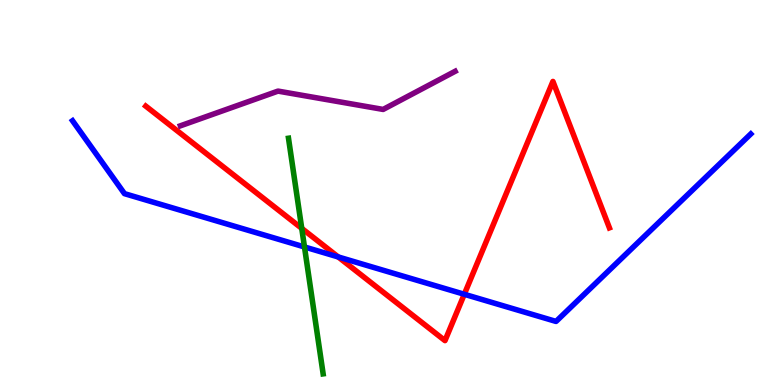[{'lines': ['blue', 'red'], 'intersections': [{'x': 4.36, 'y': 3.33}, {'x': 5.99, 'y': 2.36}]}, {'lines': ['green', 'red'], 'intersections': [{'x': 3.89, 'y': 4.07}]}, {'lines': ['purple', 'red'], 'intersections': []}, {'lines': ['blue', 'green'], 'intersections': [{'x': 3.93, 'y': 3.59}]}, {'lines': ['blue', 'purple'], 'intersections': []}, {'lines': ['green', 'purple'], 'intersections': []}]